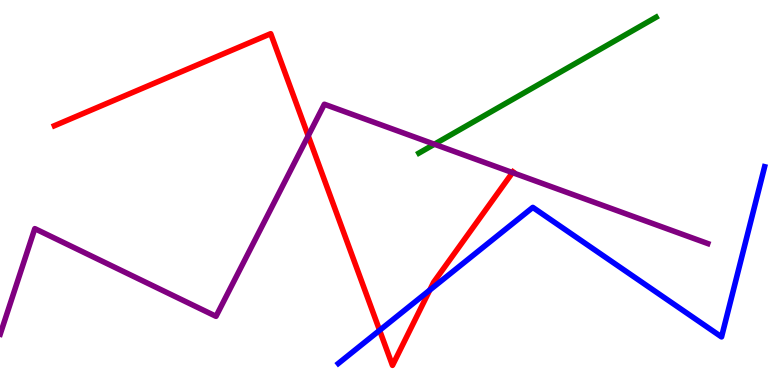[{'lines': ['blue', 'red'], 'intersections': [{'x': 4.9, 'y': 1.42}, {'x': 5.55, 'y': 2.47}]}, {'lines': ['green', 'red'], 'intersections': []}, {'lines': ['purple', 'red'], 'intersections': [{'x': 3.98, 'y': 6.47}, {'x': 6.61, 'y': 5.52}]}, {'lines': ['blue', 'green'], 'intersections': []}, {'lines': ['blue', 'purple'], 'intersections': []}, {'lines': ['green', 'purple'], 'intersections': [{'x': 5.61, 'y': 6.25}]}]